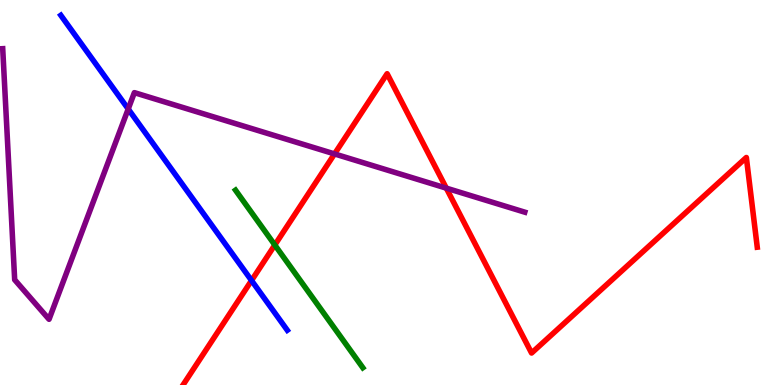[{'lines': ['blue', 'red'], 'intersections': [{'x': 3.25, 'y': 2.71}]}, {'lines': ['green', 'red'], 'intersections': [{'x': 3.55, 'y': 3.64}]}, {'lines': ['purple', 'red'], 'intersections': [{'x': 4.32, 'y': 6.0}, {'x': 5.76, 'y': 5.11}]}, {'lines': ['blue', 'green'], 'intersections': []}, {'lines': ['blue', 'purple'], 'intersections': [{'x': 1.65, 'y': 7.17}]}, {'lines': ['green', 'purple'], 'intersections': []}]